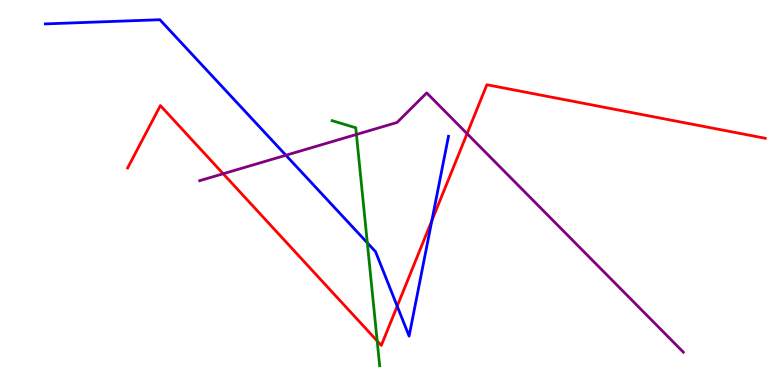[{'lines': ['blue', 'red'], 'intersections': [{'x': 5.13, 'y': 2.05}, {'x': 5.57, 'y': 4.27}]}, {'lines': ['green', 'red'], 'intersections': [{'x': 4.87, 'y': 1.15}]}, {'lines': ['purple', 'red'], 'intersections': [{'x': 2.88, 'y': 5.49}, {'x': 6.03, 'y': 6.53}]}, {'lines': ['blue', 'green'], 'intersections': [{'x': 4.74, 'y': 3.69}]}, {'lines': ['blue', 'purple'], 'intersections': [{'x': 3.69, 'y': 5.97}]}, {'lines': ['green', 'purple'], 'intersections': [{'x': 4.6, 'y': 6.51}]}]